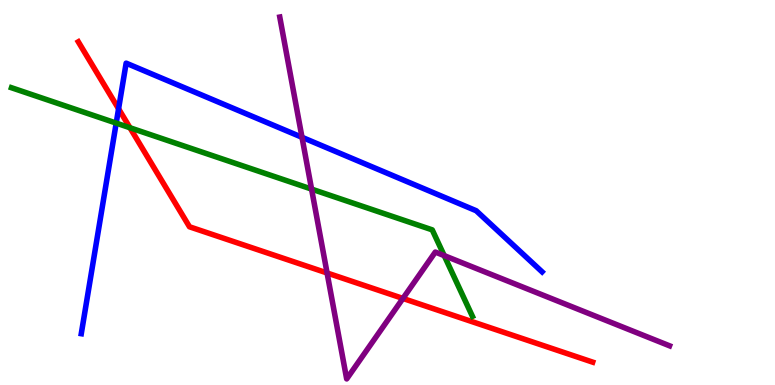[{'lines': ['blue', 'red'], 'intersections': [{'x': 1.53, 'y': 7.17}]}, {'lines': ['green', 'red'], 'intersections': [{'x': 1.68, 'y': 6.68}]}, {'lines': ['purple', 'red'], 'intersections': [{'x': 4.22, 'y': 2.91}, {'x': 5.2, 'y': 2.25}]}, {'lines': ['blue', 'green'], 'intersections': [{'x': 1.5, 'y': 6.8}]}, {'lines': ['blue', 'purple'], 'intersections': [{'x': 3.9, 'y': 6.43}]}, {'lines': ['green', 'purple'], 'intersections': [{'x': 4.02, 'y': 5.09}, {'x': 5.73, 'y': 3.36}]}]